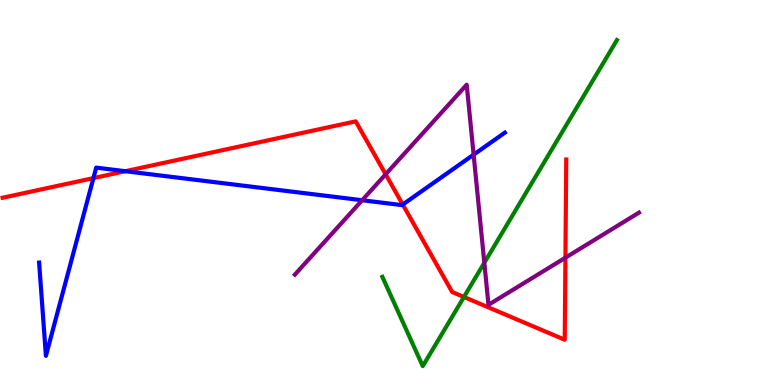[{'lines': ['blue', 'red'], 'intersections': [{'x': 1.21, 'y': 5.37}, {'x': 1.62, 'y': 5.55}, {'x': 5.2, 'y': 4.69}]}, {'lines': ['green', 'red'], 'intersections': [{'x': 5.99, 'y': 2.29}]}, {'lines': ['purple', 'red'], 'intersections': [{'x': 4.98, 'y': 5.47}, {'x': 7.3, 'y': 3.31}]}, {'lines': ['blue', 'green'], 'intersections': []}, {'lines': ['blue', 'purple'], 'intersections': [{'x': 4.67, 'y': 4.8}, {'x': 6.11, 'y': 5.98}]}, {'lines': ['green', 'purple'], 'intersections': [{'x': 6.25, 'y': 3.18}]}]